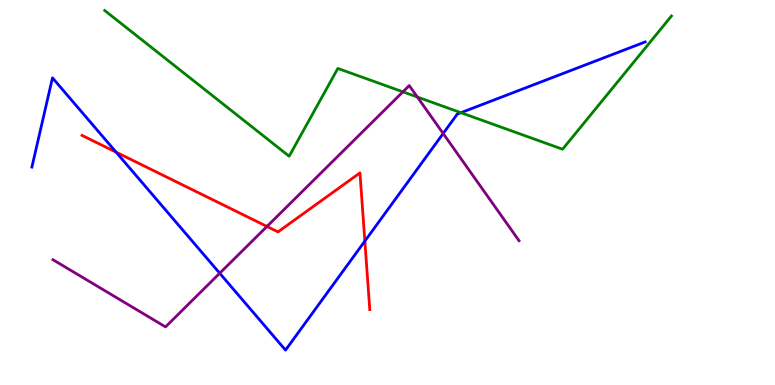[{'lines': ['blue', 'red'], 'intersections': [{'x': 1.5, 'y': 6.05}, {'x': 4.71, 'y': 3.74}]}, {'lines': ['green', 'red'], 'intersections': []}, {'lines': ['purple', 'red'], 'intersections': [{'x': 3.44, 'y': 4.12}]}, {'lines': ['blue', 'green'], 'intersections': [{'x': 5.95, 'y': 7.07}]}, {'lines': ['blue', 'purple'], 'intersections': [{'x': 2.84, 'y': 2.9}, {'x': 5.72, 'y': 6.53}]}, {'lines': ['green', 'purple'], 'intersections': [{'x': 5.2, 'y': 7.61}, {'x': 5.39, 'y': 7.48}]}]